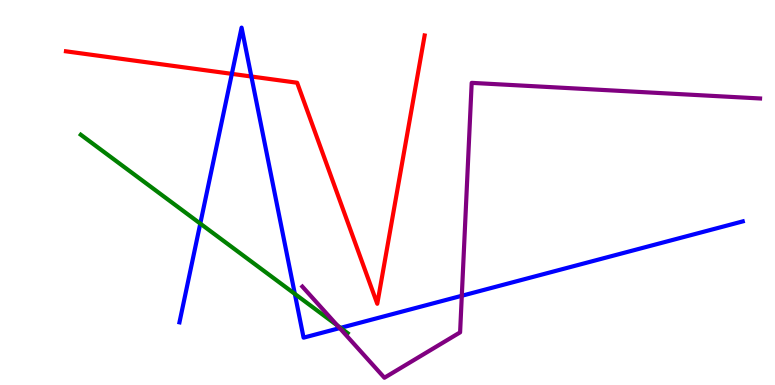[{'lines': ['blue', 'red'], 'intersections': [{'x': 2.99, 'y': 8.08}, {'x': 3.24, 'y': 8.01}]}, {'lines': ['green', 'red'], 'intersections': []}, {'lines': ['purple', 'red'], 'intersections': []}, {'lines': ['blue', 'green'], 'intersections': [{'x': 2.58, 'y': 4.19}, {'x': 3.8, 'y': 2.37}, {'x': 4.39, 'y': 1.48}]}, {'lines': ['blue', 'purple'], 'intersections': [{'x': 4.38, 'y': 1.48}, {'x': 5.96, 'y': 2.32}]}, {'lines': ['green', 'purple'], 'intersections': [{'x': 4.35, 'y': 1.54}]}]